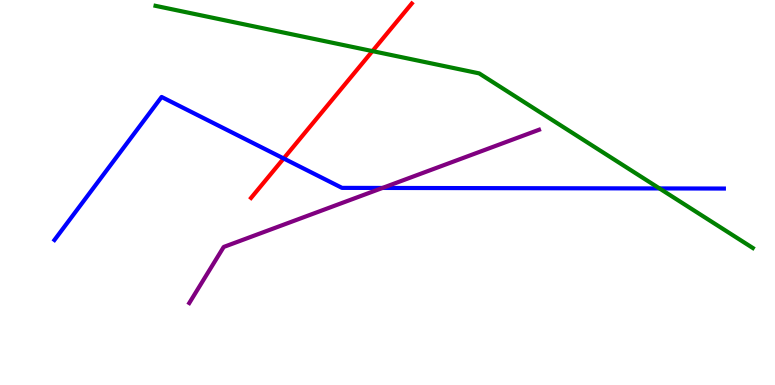[{'lines': ['blue', 'red'], 'intersections': [{'x': 3.66, 'y': 5.88}]}, {'lines': ['green', 'red'], 'intersections': [{'x': 4.81, 'y': 8.67}]}, {'lines': ['purple', 'red'], 'intersections': []}, {'lines': ['blue', 'green'], 'intersections': [{'x': 8.51, 'y': 5.11}]}, {'lines': ['blue', 'purple'], 'intersections': [{'x': 4.94, 'y': 5.12}]}, {'lines': ['green', 'purple'], 'intersections': []}]